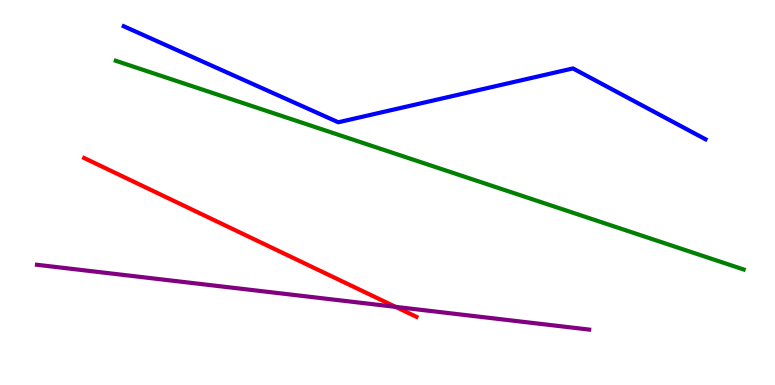[{'lines': ['blue', 'red'], 'intersections': []}, {'lines': ['green', 'red'], 'intersections': []}, {'lines': ['purple', 'red'], 'intersections': [{'x': 5.1, 'y': 2.03}]}, {'lines': ['blue', 'green'], 'intersections': []}, {'lines': ['blue', 'purple'], 'intersections': []}, {'lines': ['green', 'purple'], 'intersections': []}]